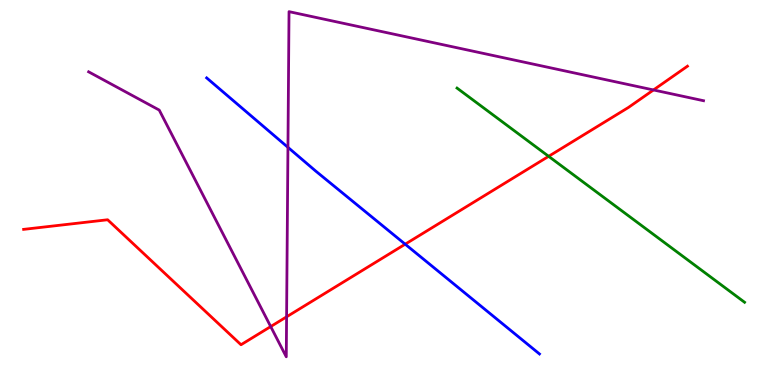[{'lines': ['blue', 'red'], 'intersections': [{'x': 5.23, 'y': 3.66}]}, {'lines': ['green', 'red'], 'intersections': [{'x': 7.08, 'y': 5.94}]}, {'lines': ['purple', 'red'], 'intersections': [{'x': 3.49, 'y': 1.52}, {'x': 3.7, 'y': 1.77}, {'x': 8.43, 'y': 7.66}]}, {'lines': ['blue', 'green'], 'intersections': []}, {'lines': ['blue', 'purple'], 'intersections': [{'x': 3.72, 'y': 6.17}]}, {'lines': ['green', 'purple'], 'intersections': []}]